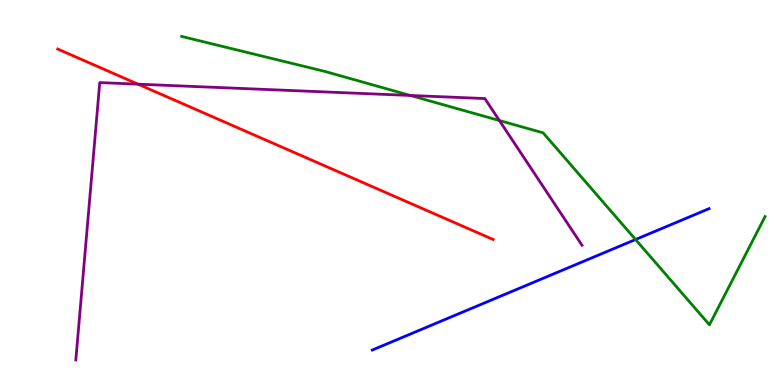[{'lines': ['blue', 'red'], 'intersections': []}, {'lines': ['green', 'red'], 'intersections': []}, {'lines': ['purple', 'red'], 'intersections': [{'x': 1.78, 'y': 7.81}]}, {'lines': ['blue', 'green'], 'intersections': [{'x': 8.2, 'y': 3.78}]}, {'lines': ['blue', 'purple'], 'intersections': []}, {'lines': ['green', 'purple'], 'intersections': [{'x': 5.29, 'y': 7.52}, {'x': 6.44, 'y': 6.87}]}]